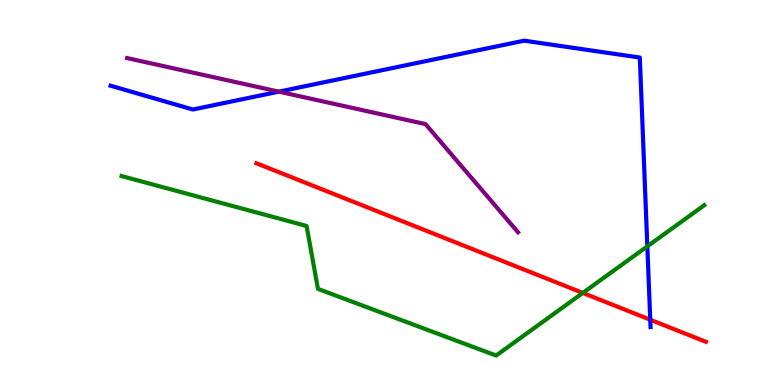[{'lines': ['blue', 'red'], 'intersections': [{'x': 8.39, 'y': 1.7}]}, {'lines': ['green', 'red'], 'intersections': [{'x': 7.52, 'y': 2.39}]}, {'lines': ['purple', 'red'], 'intersections': []}, {'lines': ['blue', 'green'], 'intersections': [{'x': 8.35, 'y': 3.6}]}, {'lines': ['blue', 'purple'], 'intersections': [{'x': 3.6, 'y': 7.62}]}, {'lines': ['green', 'purple'], 'intersections': []}]